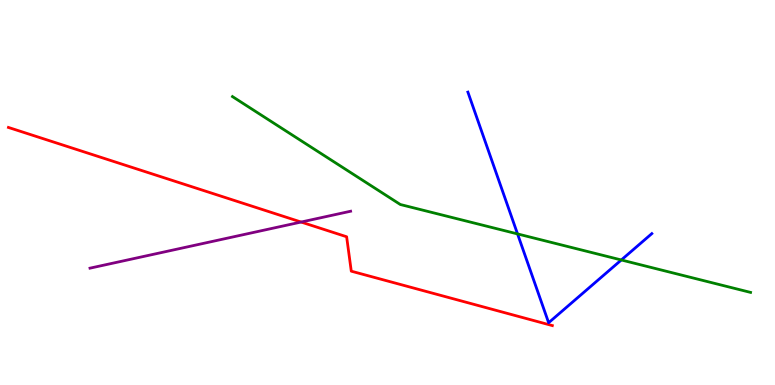[{'lines': ['blue', 'red'], 'intersections': []}, {'lines': ['green', 'red'], 'intersections': []}, {'lines': ['purple', 'red'], 'intersections': [{'x': 3.89, 'y': 4.23}]}, {'lines': ['blue', 'green'], 'intersections': [{'x': 6.68, 'y': 3.92}, {'x': 8.02, 'y': 3.25}]}, {'lines': ['blue', 'purple'], 'intersections': []}, {'lines': ['green', 'purple'], 'intersections': []}]